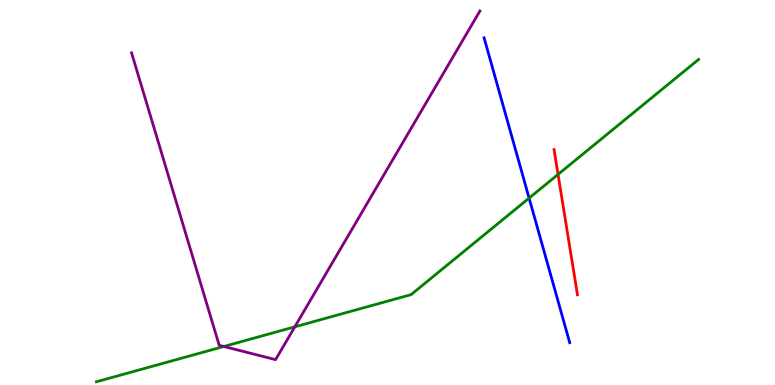[{'lines': ['blue', 'red'], 'intersections': []}, {'lines': ['green', 'red'], 'intersections': [{'x': 7.2, 'y': 5.47}]}, {'lines': ['purple', 'red'], 'intersections': []}, {'lines': ['blue', 'green'], 'intersections': [{'x': 6.83, 'y': 4.85}]}, {'lines': ['blue', 'purple'], 'intersections': []}, {'lines': ['green', 'purple'], 'intersections': [{'x': 2.89, 'y': 1.0}, {'x': 3.8, 'y': 1.51}]}]